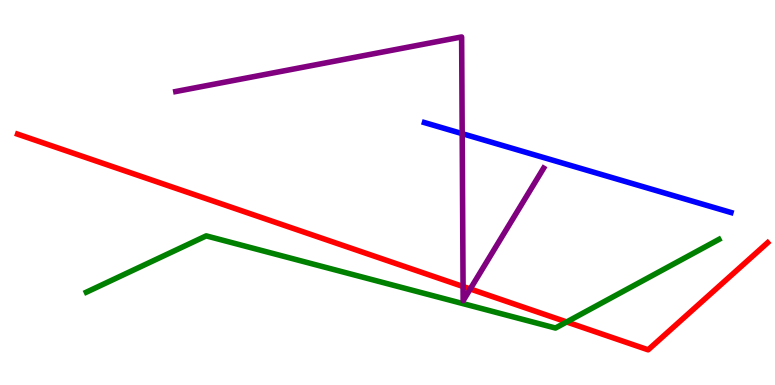[{'lines': ['blue', 'red'], 'intersections': []}, {'lines': ['green', 'red'], 'intersections': [{'x': 7.31, 'y': 1.64}]}, {'lines': ['purple', 'red'], 'intersections': [{'x': 5.98, 'y': 2.56}, {'x': 6.07, 'y': 2.49}]}, {'lines': ['blue', 'green'], 'intersections': []}, {'lines': ['blue', 'purple'], 'intersections': [{'x': 5.96, 'y': 6.53}]}, {'lines': ['green', 'purple'], 'intersections': []}]